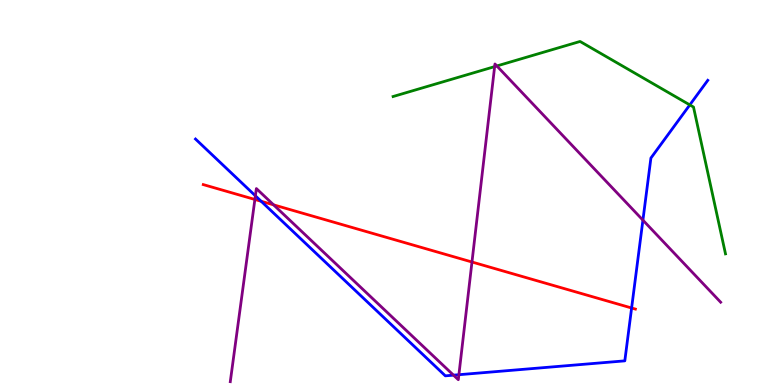[{'lines': ['blue', 'red'], 'intersections': [{'x': 3.37, 'y': 4.77}, {'x': 8.15, 'y': 2.0}]}, {'lines': ['green', 'red'], 'intersections': []}, {'lines': ['purple', 'red'], 'intersections': [{'x': 3.29, 'y': 4.82}, {'x': 3.53, 'y': 4.68}, {'x': 6.09, 'y': 3.19}]}, {'lines': ['blue', 'green'], 'intersections': [{'x': 8.9, 'y': 7.28}]}, {'lines': ['blue', 'purple'], 'intersections': [{'x': 3.3, 'y': 4.91}, {'x': 5.85, 'y': 0.256}, {'x': 5.92, 'y': 0.267}, {'x': 8.3, 'y': 4.28}]}, {'lines': ['green', 'purple'], 'intersections': [{'x': 6.38, 'y': 8.27}, {'x': 6.41, 'y': 8.29}]}]